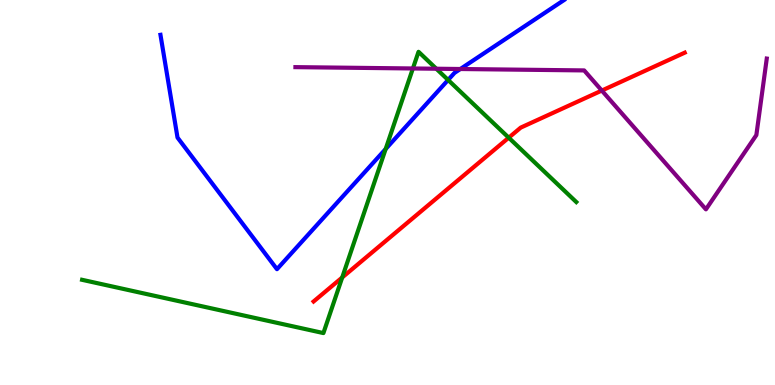[{'lines': ['blue', 'red'], 'intersections': []}, {'lines': ['green', 'red'], 'intersections': [{'x': 4.42, 'y': 2.79}, {'x': 6.56, 'y': 6.42}]}, {'lines': ['purple', 'red'], 'intersections': [{'x': 7.77, 'y': 7.65}]}, {'lines': ['blue', 'green'], 'intersections': [{'x': 4.98, 'y': 6.13}, {'x': 5.78, 'y': 7.92}]}, {'lines': ['blue', 'purple'], 'intersections': [{'x': 5.94, 'y': 8.21}]}, {'lines': ['green', 'purple'], 'intersections': [{'x': 5.33, 'y': 8.22}, {'x': 5.63, 'y': 8.21}]}]